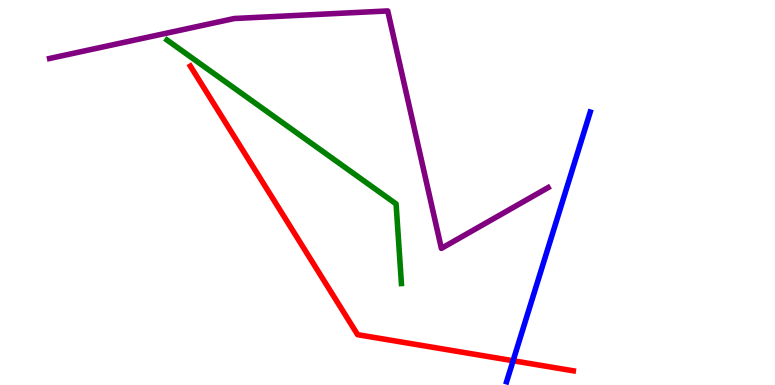[{'lines': ['blue', 'red'], 'intersections': [{'x': 6.62, 'y': 0.63}]}, {'lines': ['green', 'red'], 'intersections': []}, {'lines': ['purple', 'red'], 'intersections': []}, {'lines': ['blue', 'green'], 'intersections': []}, {'lines': ['blue', 'purple'], 'intersections': []}, {'lines': ['green', 'purple'], 'intersections': []}]